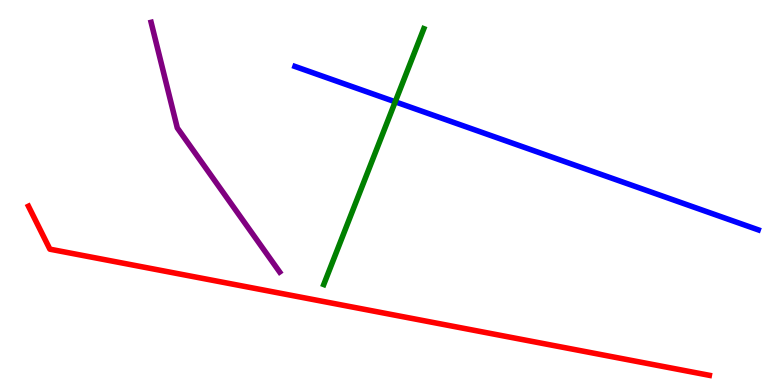[{'lines': ['blue', 'red'], 'intersections': []}, {'lines': ['green', 'red'], 'intersections': []}, {'lines': ['purple', 'red'], 'intersections': []}, {'lines': ['blue', 'green'], 'intersections': [{'x': 5.1, 'y': 7.36}]}, {'lines': ['blue', 'purple'], 'intersections': []}, {'lines': ['green', 'purple'], 'intersections': []}]